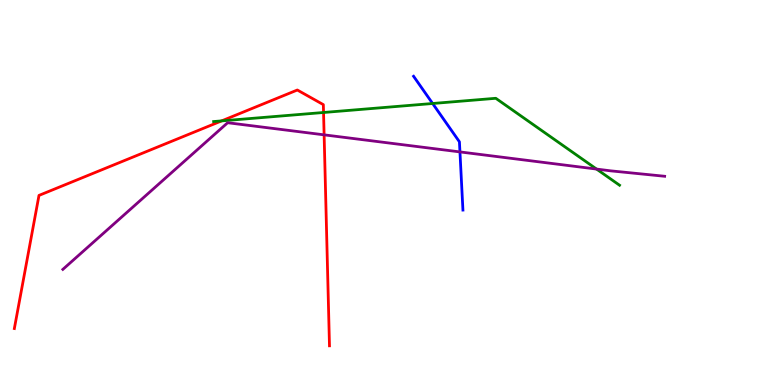[{'lines': ['blue', 'red'], 'intersections': []}, {'lines': ['green', 'red'], 'intersections': [{'x': 2.86, 'y': 6.86}, {'x': 4.17, 'y': 7.08}]}, {'lines': ['purple', 'red'], 'intersections': [{'x': 4.18, 'y': 6.5}]}, {'lines': ['blue', 'green'], 'intersections': [{'x': 5.58, 'y': 7.31}]}, {'lines': ['blue', 'purple'], 'intersections': [{'x': 5.93, 'y': 6.05}]}, {'lines': ['green', 'purple'], 'intersections': [{'x': 7.7, 'y': 5.61}]}]